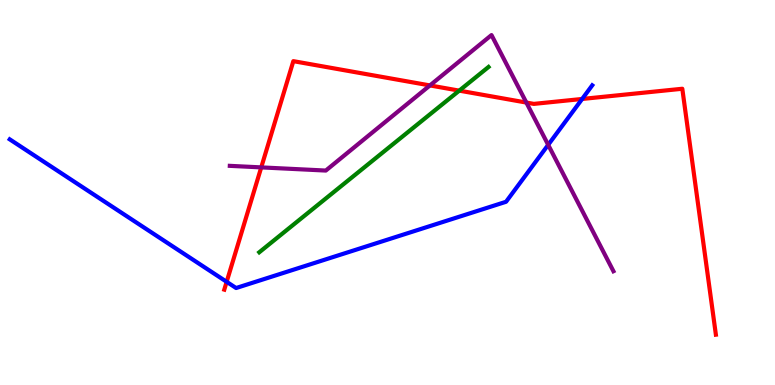[{'lines': ['blue', 'red'], 'intersections': [{'x': 2.92, 'y': 2.68}, {'x': 7.51, 'y': 7.43}]}, {'lines': ['green', 'red'], 'intersections': [{'x': 5.93, 'y': 7.65}]}, {'lines': ['purple', 'red'], 'intersections': [{'x': 3.37, 'y': 5.65}, {'x': 5.55, 'y': 7.78}, {'x': 6.79, 'y': 7.34}]}, {'lines': ['blue', 'green'], 'intersections': []}, {'lines': ['blue', 'purple'], 'intersections': [{'x': 7.07, 'y': 6.24}]}, {'lines': ['green', 'purple'], 'intersections': []}]